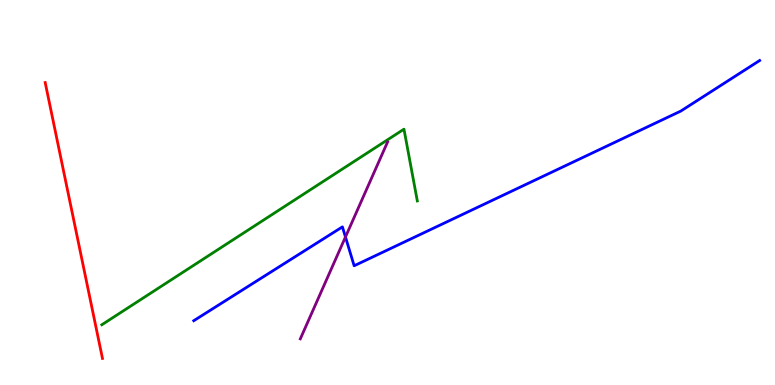[{'lines': ['blue', 'red'], 'intersections': []}, {'lines': ['green', 'red'], 'intersections': []}, {'lines': ['purple', 'red'], 'intersections': []}, {'lines': ['blue', 'green'], 'intersections': []}, {'lines': ['blue', 'purple'], 'intersections': [{'x': 4.46, 'y': 3.84}]}, {'lines': ['green', 'purple'], 'intersections': []}]